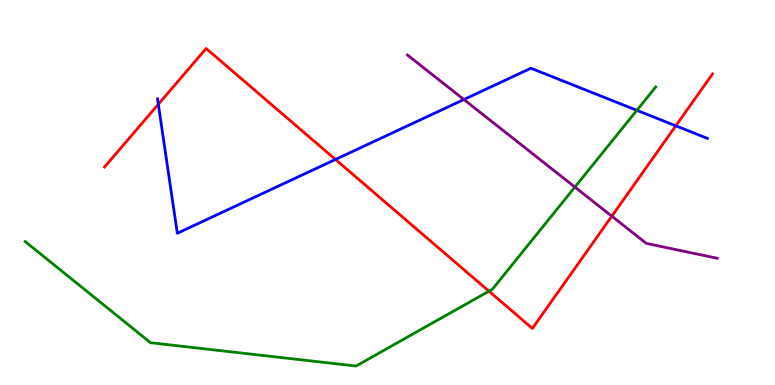[{'lines': ['blue', 'red'], 'intersections': [{'x': 2.04, 'y': 7.29}, {'x': 4.33, 'y': 5.86}, {'x': 8.72, 'y': 6.73}]}, {'lines': ['green', 'red'], 'intersections': [{'x': 6.31, 'y': 2.44}]}, {'lines': ['purple', 'red'], 'intersections': [{'x': 7.89, 'y': 4.38}]}, {'lines': ['blue', 'green'], 'intersections': [{'x': 8.22, 'y': 7.13}]}, {'lines': ['blue', 'purple'], 'intersections': [{'x': 5.99, 'y': 7.41}]}, {'lines': ['green', 'purple'], 'intersections': [{'x': 7.42, 'y': 5.14}]}]